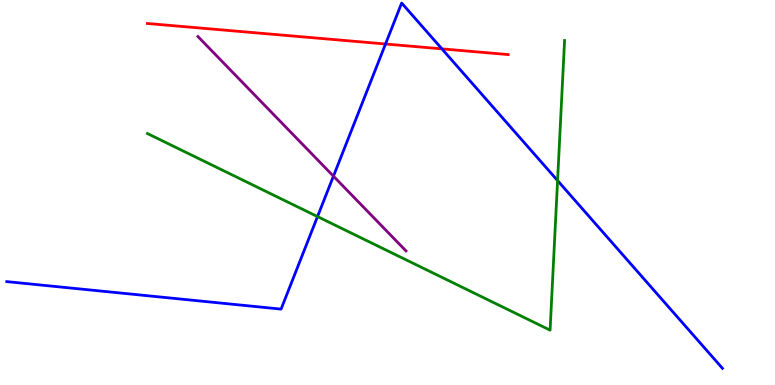[{'lines': ['blue', 'red'], 'intersections': [{'x': 4.97, 'y': 8.86}, {'x': 5.7, 'y': 8.73}]}, {'lines': ['green', 'red'], 'intersections': []}, {'lines': ['purple', 'red'], 'intersections': []}, {'lines': ['blue', 'green'], 'intersections': [{'x': 4.1, 'y': 4.37}, {'x': 7.19, 'y': 5.31}]}, {'lines': ['blue', 'purple'], 'intersections': [{'x': 4.3, 'y': 5.42}]}, {'lines': ['green', 'purple'], 'intersections': []}]